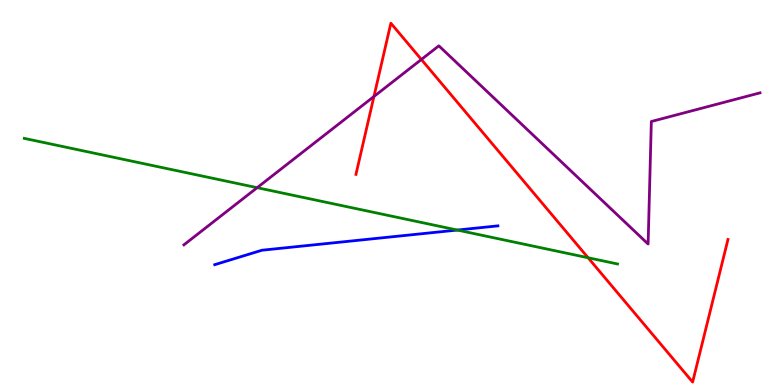[{'lines': ['blue', 'red'], 'intersections': []}, {'lines': ['green', 'red'], 'intersections': [{'x': 7.59, 'y': 3.31}]}, {'lines': ['purple', 'red'], 'intersections': [{'x': 4.82, 'y': 7.49}, {'x': 5.44, 'y': 8.46}]}, {'lines': ['blue', 'green'], 'intersections': [{'x': 5.9, 'y': 4.02}]}, {'lines': ['blue', 'purple'], 'intersections': []}, {'lines': ['green', 'purple'], 'intersections': [{'x': 3.32, 'y': 5.13}]}]